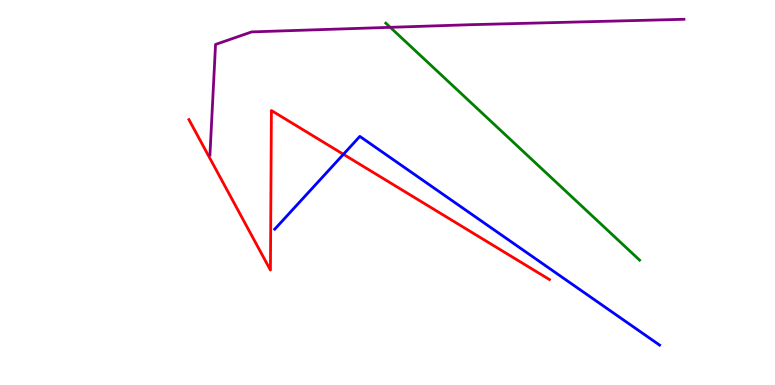[{'lines': ['blue', 'red'], 'intersections': [{'x': 4.43, 'y': 5.99}]}, {'lines': ['green', 'red'], 'intersections': []}, {'lines': ['purple', 'red'], 'intersections': []}, {'lines': ['blue', 'green'], 'intersections': []}, {'lines': ['blue', 'purple'], 'intersections': []}, {'lines': ['green', 'purple'], 'intersections': [{'x': 5.04, 'y': 9.29}]}]